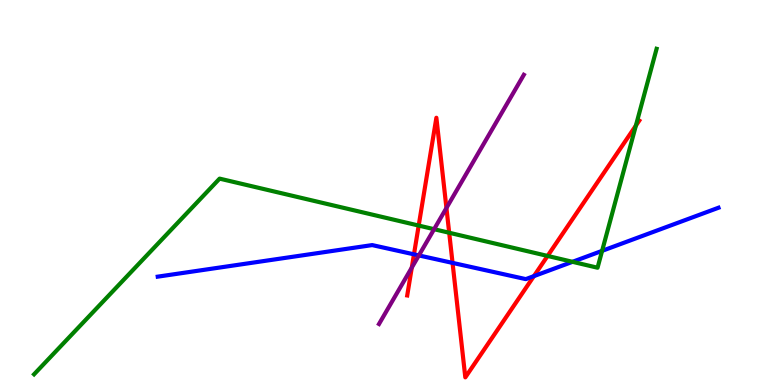[{'lines': ['blue', 'red'], 'intersections': [{'x': 5.34, 'y': 3.39}, {'x': 5.84, 'y': 3.17}, {'x': 6.89, 'y': 2.83}]}, {'lines': ['green', 'red'], 'intersections': [{'x': 5.4, 'y': 4.14}, {'x': 5.8, 'y': 3.95}, {'x': 7.07, 'y': 3.35}, {'x': 8.2, 'y': 6.74}]}, {'lines': ['purple', 'red'], 'intersections': [{'x': 5.31, 'y': 3.05}, {'x': 5.76, 'y': 4.6}]}, {'lines': ['blue', 'green'], 'intersections': [{'x': 7.39, 'y': 3.2}, {'x': 7.77, 'y': 3.48}]}, {'lines': ['blue', 'purple'], 'intersections': [{'x': 5.4, 'y': 3.37}]}, {'lines': ['green', 'purple'], 'intersections': [{'x': 5.6, 'y': 4.05}]}]